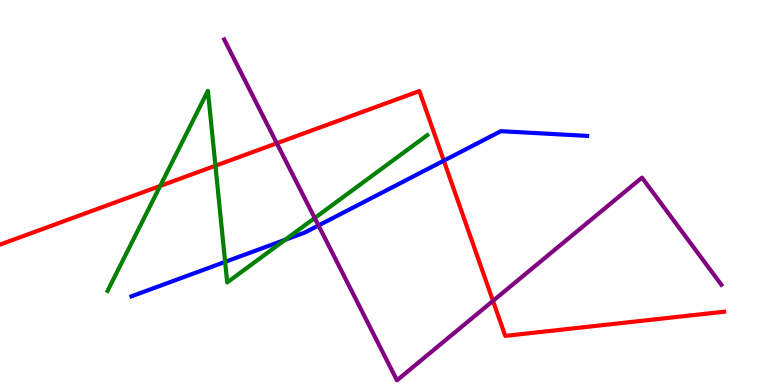[{'lines': ['blue', 'red'], 'intersections': [{'x': 5.73, 'y': 5.83}]}, {'lines': ['green', 'red'], 'intersections': [{'x': 2.07, 'y': 5.17}, {'x': 2.78, 'y': 5.7}]}, {'lines': ['purple', 'red'], 'intersections': [{'x': 3.57, 'y': 6.28}, {'x': 6.36, 'y': 2.19}]}, {'lines': ['blue', 'green'], 'intersections': [{'x': 2.9, 'y': 3.2}, {'x': 3.68, 'y': 3.77}]}, {'lines': ['blue', 'purple'], 'intersections': [{'x': 4.11, 'y': 4.14}]}, {'lines': ['green', 'purple'], 'intersections': [{'x': 4.06, 'y': 4.34}]}]